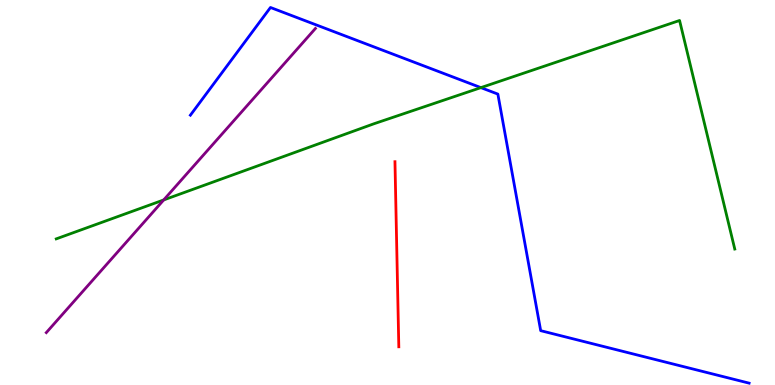[{'lines': ['blue', 'red'], 'intersections': []}, {'lines': ['green', 'red'], 'intersections': []}, {'lines': ['purple', 'red'], 'intersections': []}, {'lines': ['blue', 'green'], 'intersections': [{'x': 6.21, 'y': 7.72}]}, {'lines': ['blue', 'purple'], 'intersections': []}, {'lines': ['green', 'purple'], 'intersections': [{'x': 2.11, 'y': 4.81}]}]